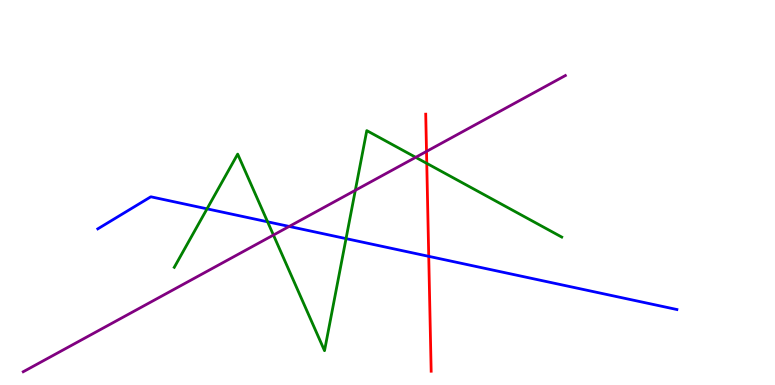[{'lines': ['blue', 'red'], 'intersections': [{'x': 5.53, 'y': 3.34}]}, {'lines': ['green', 'red'], 'intersections': [{'x': 5.51, 'y': 5.76}]}, {'lines': ['purple', 'red'], 'intersections': [{'x': 5.5, 'y': 6.07}]}, {'lines': ['blue', 'green'], 'intersections': [{'x': 2.67, 'y': 4.58}, {'x': 3.45, 'y': 4.24}, {'x': 4.47, 'y': 3.8}]}, {'lines': ['blue', 'purple'], 'intersections': [{'x': 3.73, 'y': 4.12}]}, {'lines': ['green', 'purple'], 'intersections': [{'x': 3.53, 'y': 3.9}, {'x': 4.58, 'y': 5.06}, {'x': 5.36, 'y': 5.91}]}]